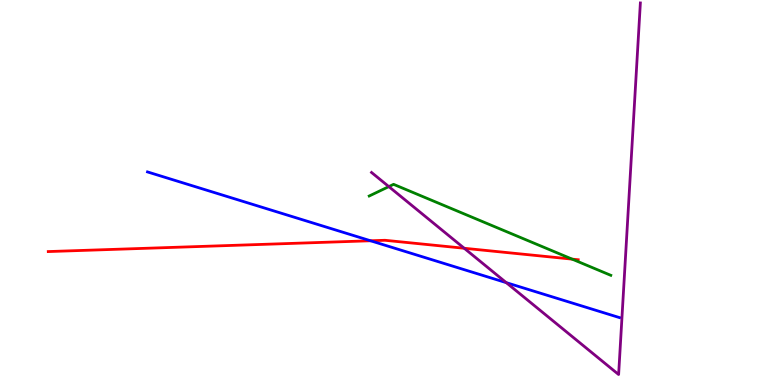[{'lines': ['blue', 'red'], 'intersections': [{'x': 4.78, 'y': 3.75}]}, {'lines': ['green', 'red'], 'intersections': [{'x': 7.38, 'y': 3.27}]}, {'lines': ['purple', 'red'], 'intersections': [{'x': 5.99, 'y': 3.55}]}, {'lines': ['blue', 'green'], 'intersections': []}, {'lines': ['blue', 'purple'], 'intersections': [{'x': 6.53, 'y': 2.66}]}, {'lines': ['green', 'purple'], 'intersections': [{'x': 5.02, 'y': 5.15}]}]